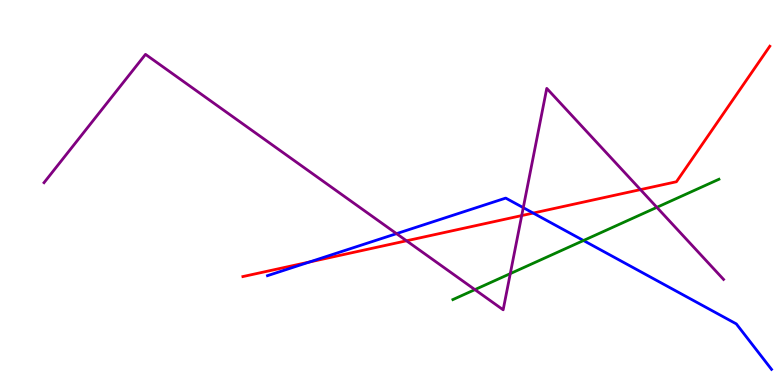[{'lines': ['blue', 'red'], 'intersections': [{'x': 3.99, 'y': 3.19}, {'x': 6.88, 'y': 4.47}]}, {'lines': ['green', 'red'], 'intersections': []}, {'lines': ['purple', 'red'], 'intersections': [{'x': 5.25, 'y': 3.75}, {'x': 6.73, 'y': 4.4}, {'x': 8.26, 'y': 5.07}]}, {'lines': ['blue', 'green'], 'intersections': [{'x': 7.53, 'y': 3.75}]}, {'lines': ['blue', 'purple'], 'intersections': [{'x': 5.12, 'y': 3.93}, {'x': 6.75, 'y': 4.61}]}, {'lines': ['green', 'purple'], 'intersections': [{'x': 6.13, 'y': 2.48}, {'x': 6.58, 'y': 2.89}, {'x': 8.48, 'y': 4.61}]}]